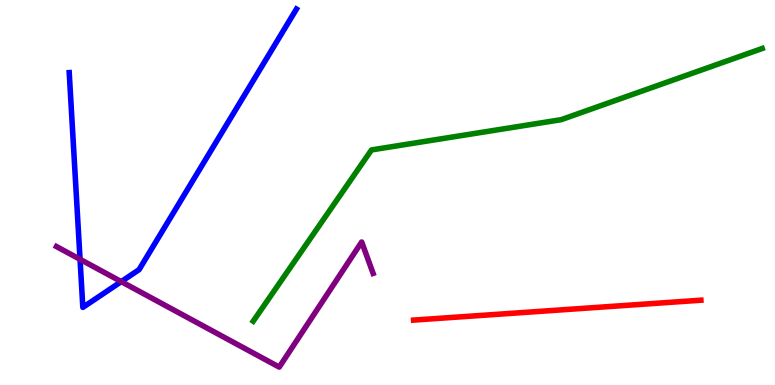[{'lines': ['blue', 'red'], 'intersections': []}, {'lines': ['green', 'red'], 'intersections': []}, {'lines': ['purple', 'red'], 'intersections': []}, {'lines': ['blue', 'green'], 'intersections': []}, {'lines': ['blue', 'purple'], 'intersections': [{'x': 1.03, 'y': 3.26}, {'x': 1.56, 'y': 2.69}]}, {'lines': ['green', 'purple'], 'intersections': []}]